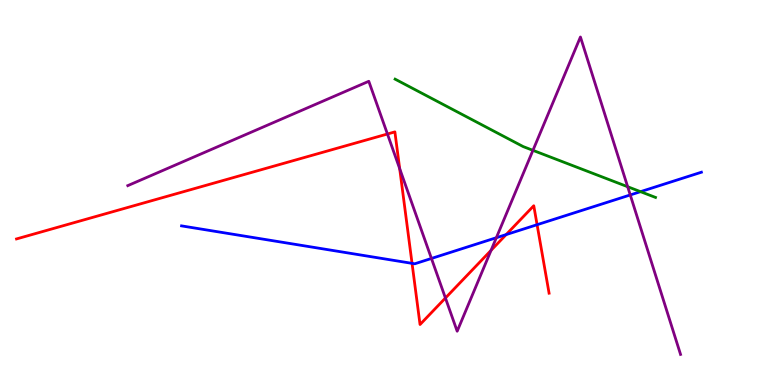[{'lines': ['blue', 'red'], 'intersections': [{'x': 5.32, 'y': 3.16}, {'x': 6.53, 'y': 3.91}, {'x': 6.93, 'y': 4.16}]}, {'lines': ['green', 'red'], 'intersections': []}, {'lines': ['purple', 'red'], 'intersections': [{'x': 5.0, 'y': 6.52}, {'x': 5.16, 'y': 5.62}, {'x': 5.75, 'y': 2.26}, {'x': 6.34, 'y': 3.5}]}, {'lines': ['blue', 'green'], 'intersections': [{'x': 8.26, 'y': 5.02}]}, {'lines': ['blue', 'purple'], 'intersections': [{'x': 5.57, 'y': 3.29}, {'x': 6.4, 'y': 3.83}, {'x': 8.13, 'y': 4.94}]}, {'lines': ['green', 'purple'], 'intersections': [{'x': 6.88, 'y': 6.1}, {'x': 8.1, 'y': 5.15}]}]